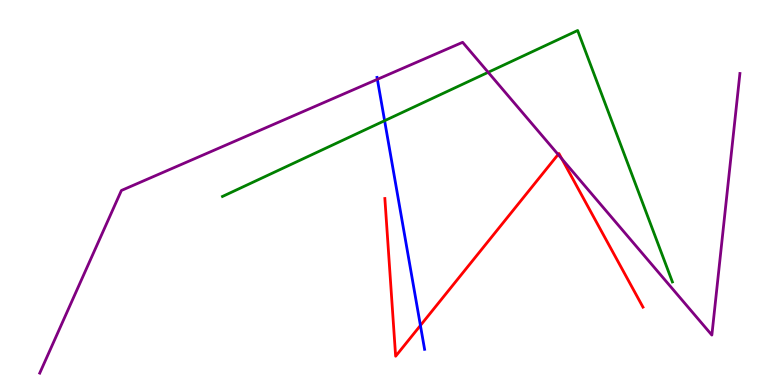[{'lines': ['blue', 'red'], 'intersections': [{'x': 5.42, 'y': 1.55}]}, {'lines': ['green', 'red'], 'intersections': []}, {'lines': ['purple', 'red'], 'intersections': [{'x': 7.2, 'y': 5.99}, {'x': 7.25, 'y': 5.87}]}, {'lines': ['blue', 'green'], 'intersections': [{'x': 4.96, 'y': 6.86}]}, {'lines': ['blue', 'purple'], 'intersections': [{'x': 4.87, 'y': 7.94}]}, {'lines': ['green', 'purple'], 'intersections': [{'x': 6.3, 'y': 8.12}]}]